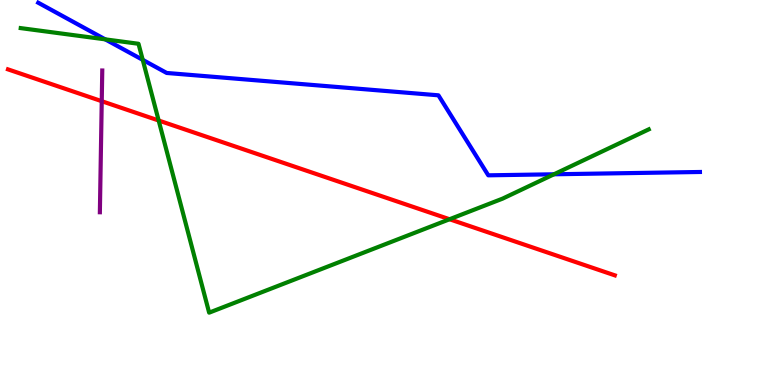[{'lines': ['blue', 'red'], 'intersections': []}, {'lines': ['green', 'red'], 'intersections': [{'x': 2.05, 'y': 6.87}, {'x': 5.8, 'y': 4.31}]}, {'lines': ['purple', 'red'], 'intersections': [{'x': 1.31, 'y': 7.37}]}, {'lines': ['blue', 'green'], 'intersections': [{'x': 1.36, 'y': 8.98}, {'x': 1.84, 'y': 8.45}, {'x': 7.15, 'y': 5.47}]}, {'lines': ['blue', 'purple'], 'intersections': []}, {'lines': ['green', 'purple'], 'intersections': []}]